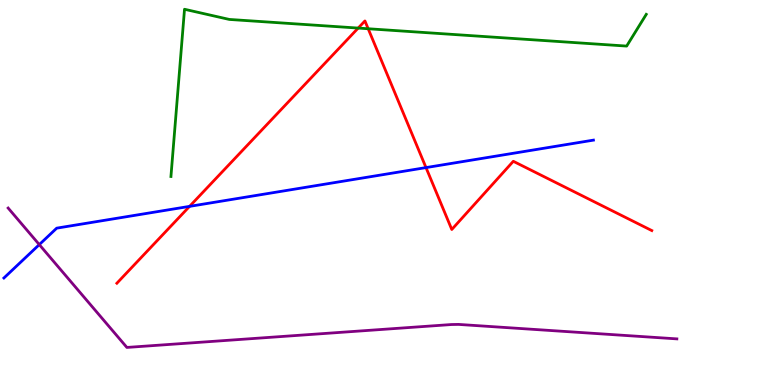[{'lines': ['blue', 'red'], 'intersections': [{'x': 2.45, 'y': 4.64}, {'x': 5.5, 'y': 5.65}]}, {'lines': ['green', 'red'], 'intersections': [{'x': 4.62, 'y': 9.27}, {'x': 4.75, 'y': 9.25}]}, {'lines': ['purple', 'red'], 'intersections': []}, {'lines': ['blue', 'green'], 'intersections': []}, {'lines': ['blue', 'purple'], 'intersections': [{'x': 0.507, 'y': 3.65}]}, {'lines': ['green', 'purple'], 'intersections': []}]